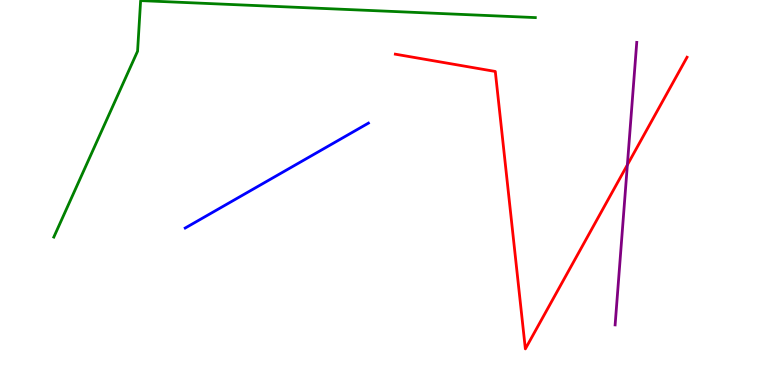[{'lines': ['blue', 'red'], 'intersections': []}, {'lines': ['green', 'red'], 'intersections': []}, {'lines': ['purple', 'red'], 'intersections': [{'x': 8.1, 'y': 5.72}]}, {'lines': ['blue', 'green'], 'intersections': []}, {'lines': ['blue', 'purple'], 'intersections': []}, {'lines': ['green', 'purple'], 'intersections': []}]